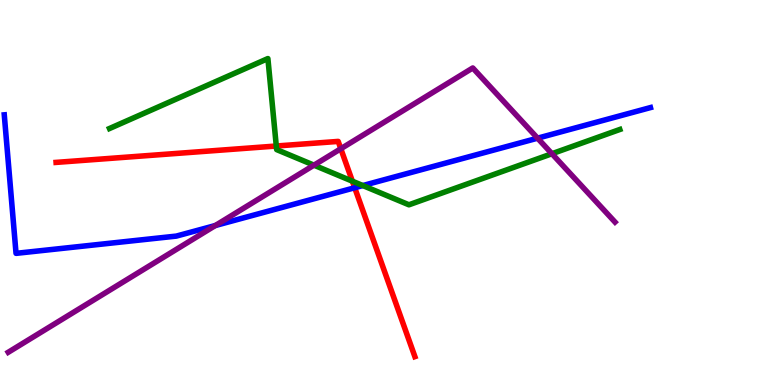[{'lines': ['blue', 'red'], 'intersections': [{'x': 4.58, 'y': 5.12}]}, {'lines': ['green', 'red'], 'intersections': [{'x': 3.57, 'y': 6.21}, {'x': 4.55, 'y': 5.29}]}, {'lines': ['purple', 'red'], 'intersections': [{'x': 4.4, 'y': 6.14}]}, {'lines': ['blue', 'green'], 'intersections': [{'x': 4.68, 'y': 5.18}]}, {'lines': ['blue', 'purple'], 'intersections': [{'x': 2.78, 'y': 4.14}, {'x': 6.94, 'y': 6.41}]}, {'lines': ['green', 'purple'], 'intersections': [{'x': 4.05, 'y': 5.71}, {'x': 7.12, 'y': 6.01}]}]